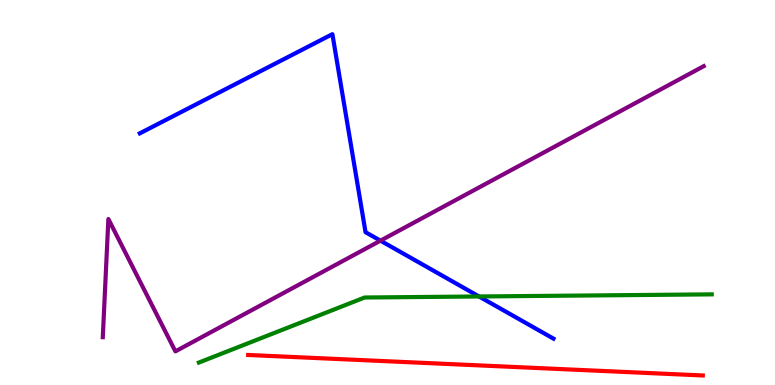[{'lines': ['blue', 'red'], 'intersections': []}, {'lines': ['green', 'red'], 'intersections': []}, {'lines': ['purple', 'red'], 'intersections': []}, {'lines': ['blue', 'green'], 'intersections': [{'x': 6.18, 'y': 2.3}]}, {'lines': ['blue', 'purple'], 'intersections': [{'x': 4.91, 'y': 3.75}]}, {'lines': ['green', 'purple'], 'intersections': []}]